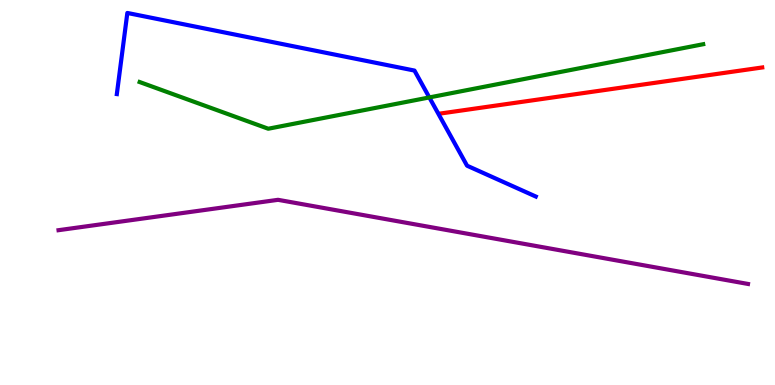[{'lines': ['blue', 'red'], 'intersections': []}, {'lines': ['green', 'red'], 'intersections': []}, {'lines': ['purple', 'red'], 'intersections': []}, {'lines': ['blue', 'green'], 'intersections': [{'x': 5.54, 'y': 7.47}]}, {'lines': ['blue', 'purple'], 'intersections': []}, {'lines': ['green', 'purple'], 'intersections': []}]